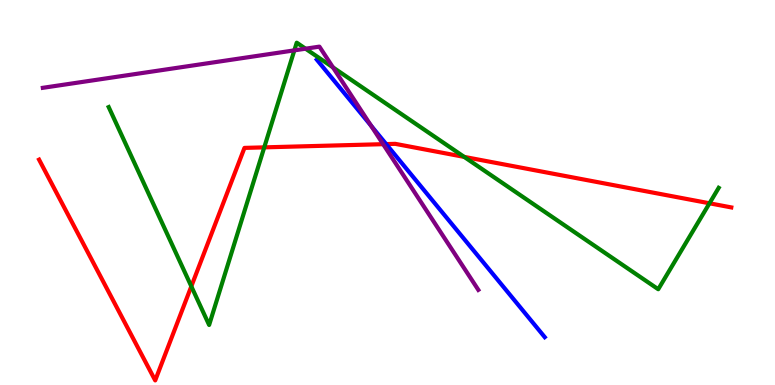[{'lines': ['blue', 'red'], 'intersections': [{'x': 4.98, 'y': 6.26}]}, {'lines': ['green', 'red'], 'intersections': [{'x': 2.47, 'y': 2.56}, {'x': 3.41, 'y': 6.17}, {'x': 5.99, 'y': 5.92}, {'x': 9.15, 'y': 4.72}]}, {'lines': ['purple', 'red'], 'intersections': [{'x': 4.94, 'y': 6.26}]}, {'lines': ['blue', 'green'], 'intersections': []}, {'lines': ['blue', 'purple'], 'intersections': [{'x': 4.79, 'y': 6.74}]}, {'lines': ['green', 'purple'], 'intersections': [{'x': 3.8, 'y': 8.69}, {'x': 3.94, 'y': 8.74}, {'x': 4.3, 'y': 8.25}]}]